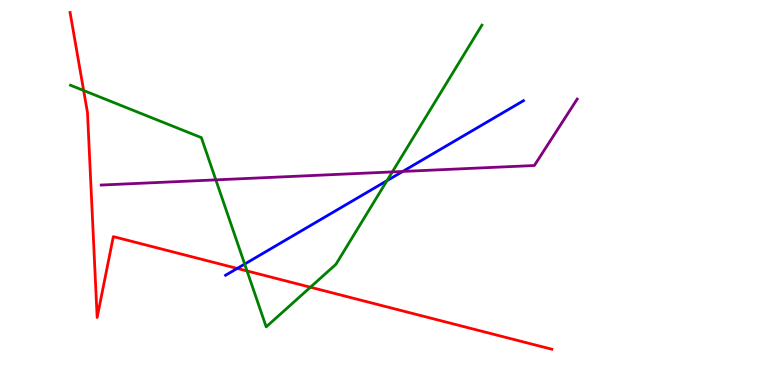[{'lines': ['blue', 'red'], 'intersections': [{'x': 3.06, 'y': 3.03}]}, {'lines': ['green', 'red'], 'intersections': [{'x': 1.08, 'y': 7.65}, {'x': 3.19, 'y': 2.96}, {'x': 4.01, 'y': 2.54}]}, {'lines': ['purple', 'red'], 'intersections': []}, {'lines': ['blue', 'green'], 'intersections': [{'x': 3.16, 'y': 3.14}, {'x': 4.99, 'y': 5.31}]}, {'lines': ['blue', 'purple'], 'intersections': [{'x': 5.2, 'y': 5.55}]}, {'lines': ['green', 'purple'], 'intersections': [{'x': 2.78, 'y': 5.33}, {'x': 5.06, 'y': 5.53}]}]